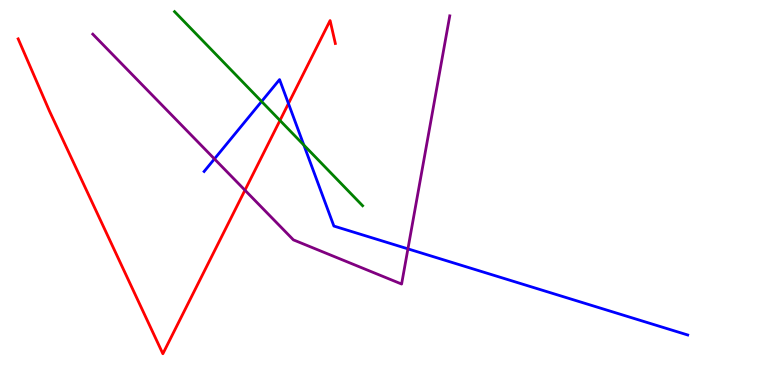[{'lines': ['blue', 'red'], 'intersections': [{'x': 3.72, 'y': 7.31}]}, {'lines': ['green', 'red'], 'intersections': [{'x': 3.61, 'y': 6.87}]}, {'lines': ['purple', 'red'], 'intersections': [{'x': 3.16, 'y': 5.06}]}, {'lines': ['blue', 'green'], 'intersections': [{'x': 3.38, 'y': 7.36}, {'x': 3.92, 'y': 6.23}]}, {'lines': ['blue', 'purple'], 'intersections': [{'x': 2.77, 'y': 5.87}, {'x': 5.26, 'y': 3.54}]}, {'lines': ['green', 'purple'], 'intersections': []}]